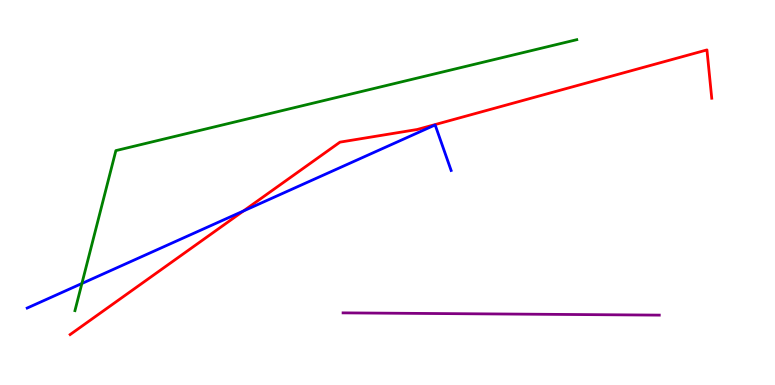[{'lines': ['blue', 'red'], 'intersections': [{'x': 3.14, 'y': 4.52}]}, {'lines': ['green', 'red'], 'intersections': []}, {'lines': ['purple', 'red'], 'intersections': []}, {'lines': ['blue', 'green'], 'intersections': [{'x': 1.06, 'y': 2.64}]}, {'lines': ['blue', 'purple'], 'intersections': []}, {'lines': ['green', 'purple'], 'intersections': []}]